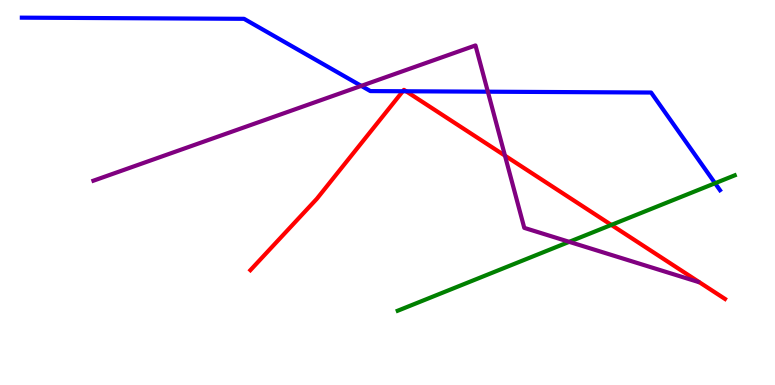[{'lines': ['blue', 'red'], 'intersections': [{'x': 5.2, 'y': 7.63}, {'x': 5.24, 'y': 7.63}]}, {'lines': ['green', 'red'], 'intersections': [{'x': 7.89, 'y': 4.16}]}, {'lines': ['purple', 'red'], 'intersections': [{'x': 6.52, 'y': 5.96}]}, {'lines': ['blue', 'green'], 'intersections': [{'x': 9.23, 'y': 5.24}]}, {'lines': ['blue', 'purple'], 'intersections': [{'x': 4.66, 'y': 7.77}, {'x': 6.29, 'y': 7.62}]}, {'lines': ['green', 'purple'], 'intersections': [{'x': 7.34, 'y': 3.72}]}]